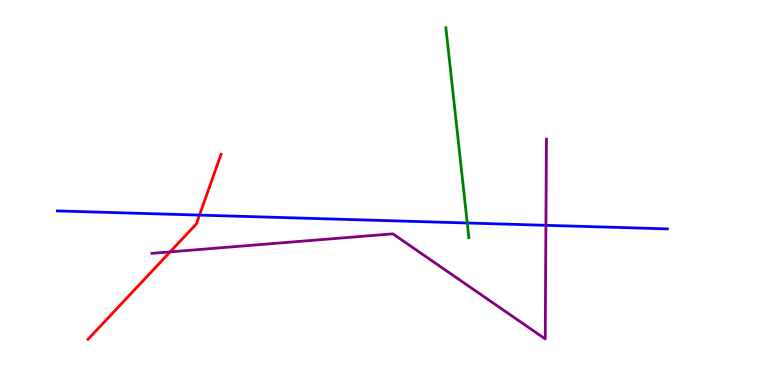[{'lines': ['blue', 'red'], 'intersections': [{'x': 2.57, 'y': 4.41}]}, {'lines': ['green', 'red'], 'intersections': []}, {'lines': ['purple', 'red'], 'intersections': [{'x': 2.2, 'y': 3.46}]}, {'lines': ['blue', 'green'], 'intersections': [{'x': 6.03, 'y': 4.21}]}, {'lines': ['blue', 'purple'], 'intersections': [{'x': 7.04, 'y': 4.15}]}, {'lines': ['green', 'purple'], 'intersections': []}]